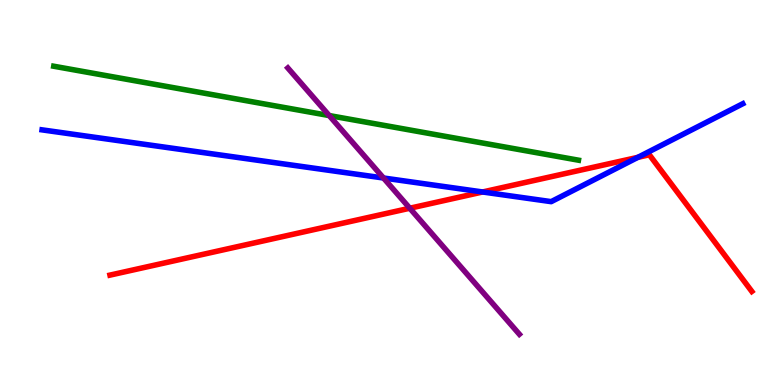[{'lines': ['blue', 'red'], 'intersections': [{'x': 6.23, 'y': 5.01}, {'x': 8.23, 'y': 5.91}]}, {'lines': ['green', 'red'], 'intersections': []}, {'lines': ['purple', 'red'], 'intersections': [{'x': 5.29, 'y': 4.59}]}, {'lines': ['blue', 'green'], 'intersections': []}, {'lines': ['blue', 'purple'], 'intersections': [{'x': 4.95, 'y': 5.38}]}, {'lines': ['green', 'purple'], 'intersections': [{'x': 4.25, 'y': 7.0}]}]